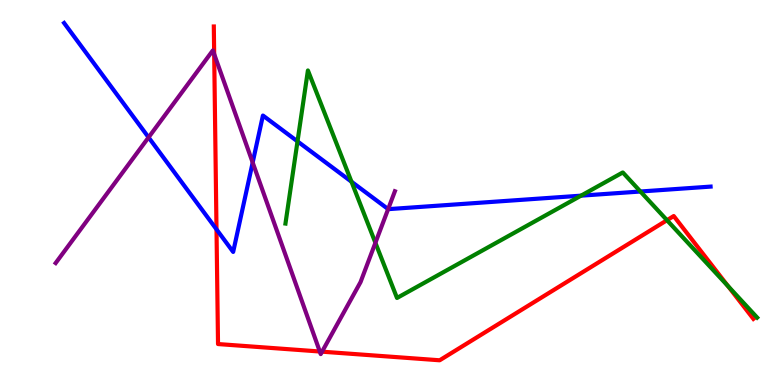[{'lines': ['blue', 'red'], 'intersections': [{'x': 2.79, 'y': 4.04}]}, {'lines': ['green', 'red'], 'intersections': [{'x': 8.61, 'y': 4.28}, {'x': 9.39, 'y': 2.57}]}, {'lines': ['purple', 'red'], 'intersections': [{'x': 2.76, 'y': 8.59}, {'x': 4.13, 'y': 0.87}, {'x': 4.16, 'y': 0.866}]}, {'lines': ['blue', 'green'], 'intersections': [{'x': 3.84, 'y': 6.33}, {'x': 4.54, 'y': 5.28}, {'x': 7.5, 'y': 4.92}, {'x': 8.26, 'y': 5.03}]}, {'lines': ['blue', 'purple'], 'intersections': [{'x': 1.92, 'y': 6.43}, {'x': 3.26, 'y': 5.78}, {'x': 5.01, 'y': 4.57}]}, {'lines': ['green', 'purple'], 'intersections': [{'x': 4.84, 'y': 3.69}]}]